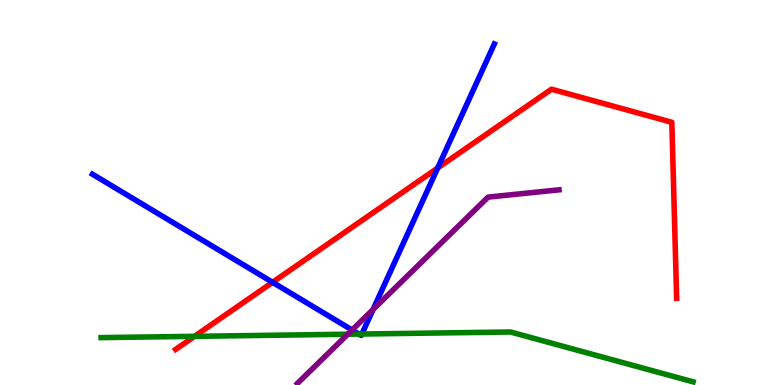[{'lines': ['blue', 'red'], 'intersections': [{'x': 3.52, 'y': 2.67}, {'x': 5.65, 'y': 5.64}]}, {'lines': ['green', 'red'], 'intersections': [{'x': 2.51, 'y': 1.26}]}, {'lines': ['purple', 'red'], 'intersections': []}, {'lines': ['blue', 'green'], 'intersections': [{'x': 4.63, 'y': 1.32}, {'x': 4.67, 'y': 1.32}]}, {'lines': ['blue', 'purple'], 'intersections': [{'x': 4.54, 'y': 1.43}, {'x': 4.81, 'y': 1.96}]}, {'lines': ['green', 'purple'], 'intersections': [{'x': 4.49, 'y': 1.32}]}]